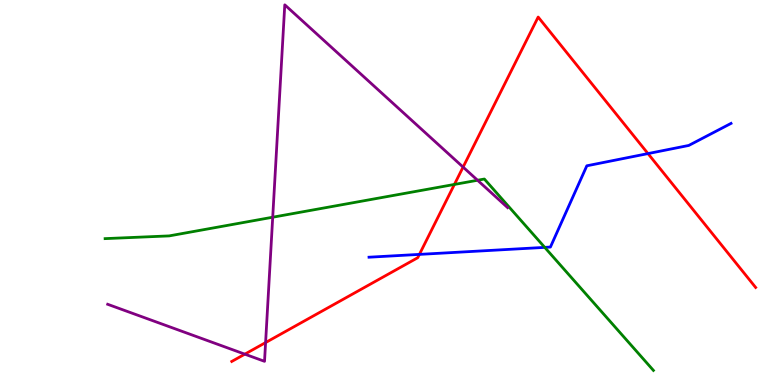[{'lines': ['blue', 'red'], 'intersections': [{'x': 5.41, 'y': 3.39}, {'x': 8.36, 'y': 6.01}]}, {'lines': ['green', 'red'], 'intersections': [{'x': 5.86, 'y': 5.21}]}, {'lines': ['purple', 'red'], 'intersections': [{'x': 3.16, 'y': 0.801}, {'x': 3.43, 'y': 1.1}, {'x': 5.98, 'y': 5.66}]}, {'lines': ['blue', 'green'], 'intersections': [{'x': 7.03, 'y': 3.57}]}, {'lines': ['blue', 'purple'], 'intersections': []}, {'lines': ['green', 'purple'], 'intersections': [{'x': 3.52, 'y': 4.36}, {'x': 6.16, 'y': 5.32}]}]